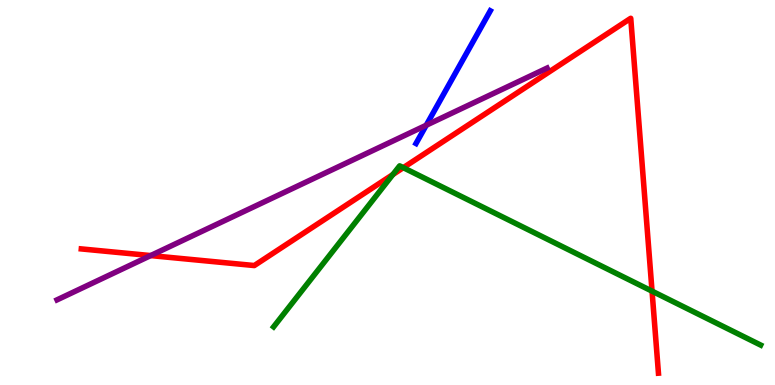[{'lines': ['blue', 'red'], 'intersections': []}, {'lines': ['green', 'red'], 'intersections': [{'x': 5.07, 'y': 5.47}, {'x': 5.2, 'y': 5.64}, {'x': 8.41, 'y': 2.44}]}, {'lines': ['purple', 'red'], 'intersections': [{'x': 1.94, 'y': 3.36}]}, {'lines': ['blue', 'green'], 'intersections': []}, {'lines': ['blue', 'purple'], 'intersections': [{'x': 5.5, 'y': 6.75}]}, {'lines': ['green', 'purple'], 'intersections': []}]